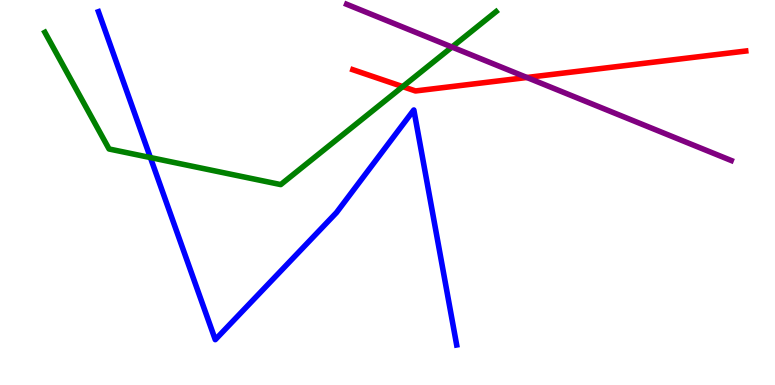[{'lines': ['blue', 'red'], 'intersections': []}, {'lines': ['green', 'red'], 'intersections': [{'x': 5.2, 'y': 7.75}]}, {'lines': ['purple', 'red'], 'intersections': [{'x': 6.8, 'y': 7.99}]}, {'lines': ['blue', 'green'], 'intersections': [{'x': 1.94, 'y': 5.91}]}, {'lines': ['blue', 'purple'], 'intersections': []}, {'lines': ['green', 'purple'], 'intersections': [{'x': 5.83, 'y': 8.78}]}]